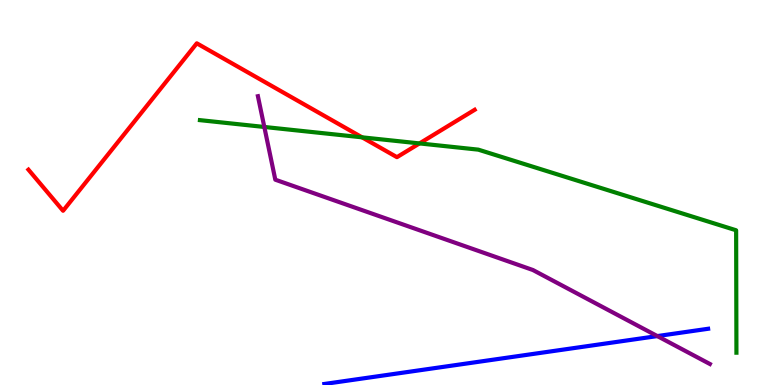[{'lines': ['blue', 'red'], 'intersections': []}, {'lines': ['green', 'red'], 'intersections': [{'x': 4.67, 'y': 6.43}, {'x': 5.41, 'y': 6.27}]}, {'lines': ['purple', 'red'], 'intersections': []}, {'lines': ['blue', 'green'], 'intersections': []}, {'lines': ['blue', 'purple'], 'intersections': [{'x': 8.48, 'y': 1.27}]}, {'lines': ['green', 'purple'], 'intersections': [{'x': 3.41, 'y': 6.7}]}]